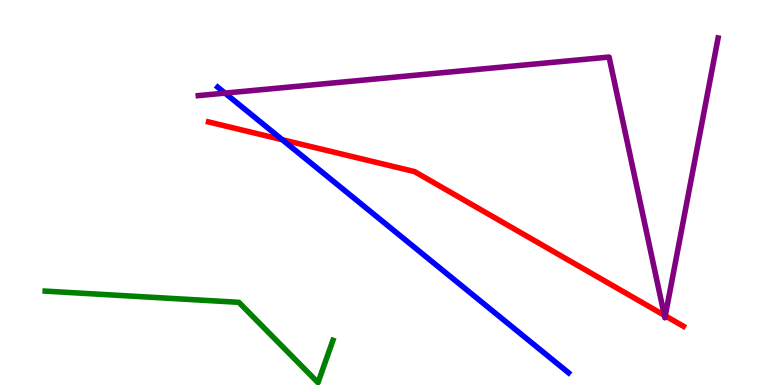[{'lines': ['blue', 'red'], 'intersections': [{'x': 3.64, 'y': 6.37}]}, {'lines': ['green', 'red'], 'intersections': []}, {'lines': ['purple', 'red'], 'intersections': [{'x': 8.57, 'y': 1.81}, {'x': 8.58, 'y': 1.8}]}, {'lines': ['blue', 'green'], 'intersections': []}, {'lines': ['blue', 'purple'], 'intersections': [{'x': 2.9, 'y': 7.58}]}, {'lines': ['green', 'purple'], 'intersections': []}]